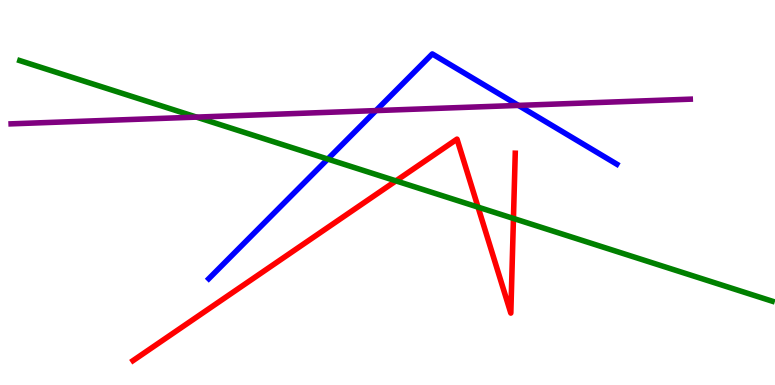[{'lines': ['blue', 'red'], 'intersections': []}, {'lines': ['green', 'red'], 'intersections': [{'x': 5.11, 'y': 5.3}, {'x': 6.17, 'y': 4.62}, {'x': 6.63, 'y': 4.33}]}, {'lines': ['purple', 'red'], 'intersections': []}, {'lines': ['blue', 'green'], 'intersections': [{'x': 4.23, 'y': 5.87}]}, {'lines': ['blue', 'purple'], 'intersections': [{'x': 4.85, 'y': 7.13}, {'x': 6.69, 'y': 7.26}]}, {'lines': ['green', 'purple'], 'intersections': [{'x': 2.54, 'y': 6.96}]}]